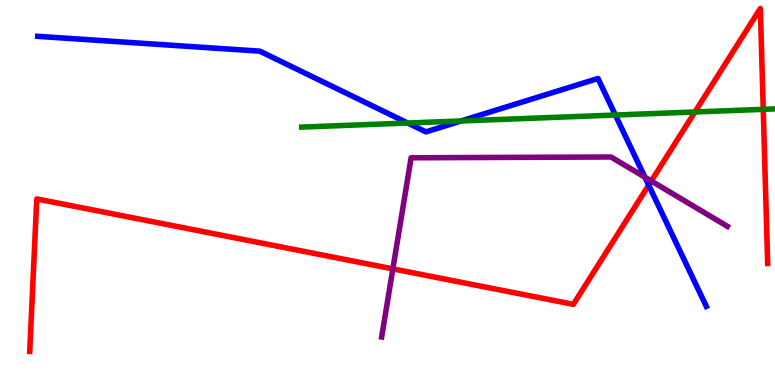[{'lines': ['blue', 'red'], 'intersections': [{'x': 8.37, 'y': 5.19}]}, {'lines': ['green', 'red'], 'intersections': [{'x': 8.97, 'y': 7.09}, {'x': 9.85, 'y': 7.16}]}, {'lines': ['purple', 'red'], 'intersections': [{'x': 5.07, 'y': 3.02}, {'x': 8.4, 'y': 5.3}]}, {'lines': ['blue', 'green'], 'intersections': [{'x': 5.26, 'y': 6.8}, {'x': 5.95, 'y': 6.86}, {'x': 7.94, 'y': 7.01}]}, {'lines': ['blue', 'purple'], 'intersections': [{'x': 8.32, 'y': 5.4}]}, {'lines': ['green', 'purple'], 'intersections': []}]